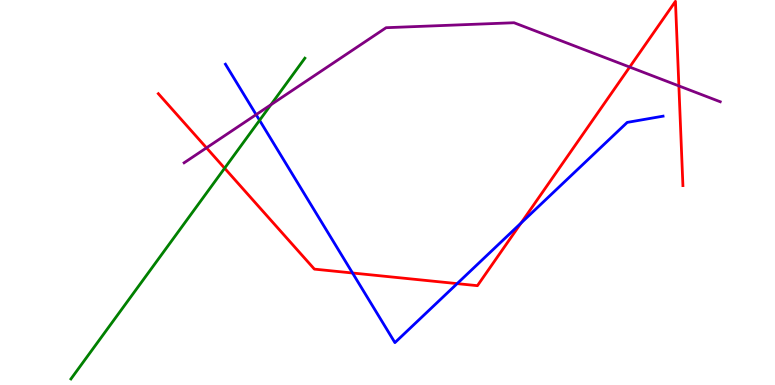[{'lines': ['blue', 'red'], 'intersections': [{'x': 4.55, 'y': 2.91}, {'x': 5.9, 'y': 2.63}, {'x': 6.72, 'y': 4.21}]}, {'lines': ['green', 'red'], 'intersections': [{'x': 2.9, 'y': 5.63}]}, {'lines': ['purple', 'red'], 'intersections': [{'x': 2.66, 'y': 6.16}, {'x': 8.12, 'y': 8.26}, {'x': 8.76, 'y': 7.77}]}, {'lines': ['blue', 'green'], 'intersections': [{'x': 3.35, 'y': 6.88}]}, {'lines': ['blue', 'purple'], 'intersections': [{'x': 3.3, 'y': 7.02}]}, {'lines': ['green', 'purple'], 'intersections': [{'x': 3.5, 'y': 7.28}]}]